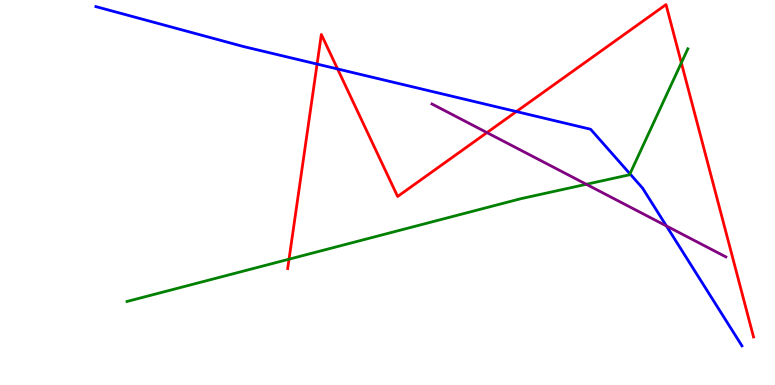[{'lines': ['blue', 'red'], 'intersections': [{'x': 4.09, 'y': 8.34}, {'x': 4.36, 'y': 8.21}, {'x': 6.66, 'y': 7.1}]}, {'lines': ['green', 'red'], 'intersections': [{'x': 3.73, 'y': 3.27}, {'x': 8.79, 'y': 8.37}]}, {'lines': ['purple', 'red'], 'intersections': [{'x': 6.28, 'y': 6.56}]}, {'lines': ['blue', 'green'], 'intersections': [{'x': 8.13, 'y': 5.49}]}, {'lines': ['blue', 'purple'], 'intersections': [{'x': 8.6, 'y': 4.13}]}, {'lines': ['green', 'purple'], 'intersections': [{'x': 7.57, 'y': 5.21}]}]